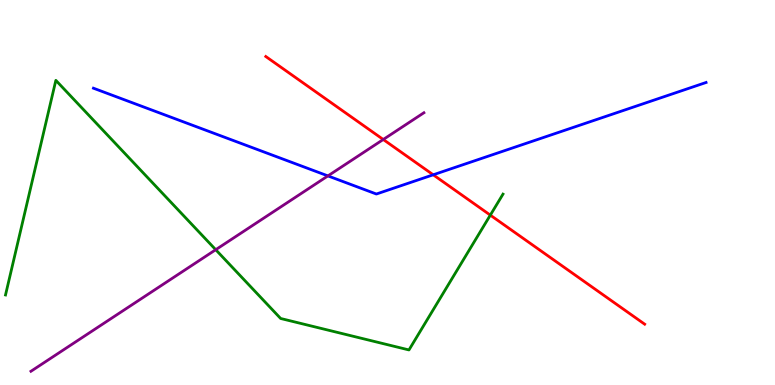[{'lines': ['blue', 'red'], 'intersections': [{'x': 5.59, 'y': 5.46}]}, {'lines': ['green', 'red'], 'intersections': [{'x': 6.33, 'y': 4.41}]}, {'lines': ['purple', 'red'], 'intersections': [{'x': 4.95, 'y': 6.38}]}, {'lines': ['blue', 'green'], 'intersections': []}, {'lines': ['blue', 'purple'], 'intersections': [{'x': 4.23, 'y': 5.43}]}, {'lines': ['green', 'purple'], 'intersections': [{'x': 2.78, 'y': 3.51}]}]